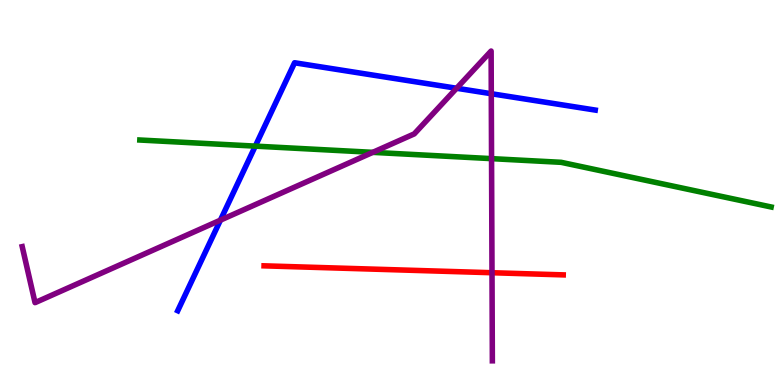[{'lines': ['blue', 'red'], 'intersections': []}, {'lines': ['green', 'red'], 'intersections': []}, {'lines': ['purple', 'red'], 'intersections': [{'x': 6.35, 'y': 2.92}]}, {'lines': ['blue', 'green'], 'intersections': [{'x': 3.29, 'y': 6.2}]}, {'lines': ['blue', 'purple'], 'intersections': [{'x': 2.84, 'y': 4.28}, {'x': 5.89, 'y': 7.71}, {'x': 6.34, 'y': 7.57}]}, {'lines': ['green', 'purple'], 'intersections': [{'x': 4.81, 'y': 6.04}, {'x': 6.34, 'y': 5.88}]}]